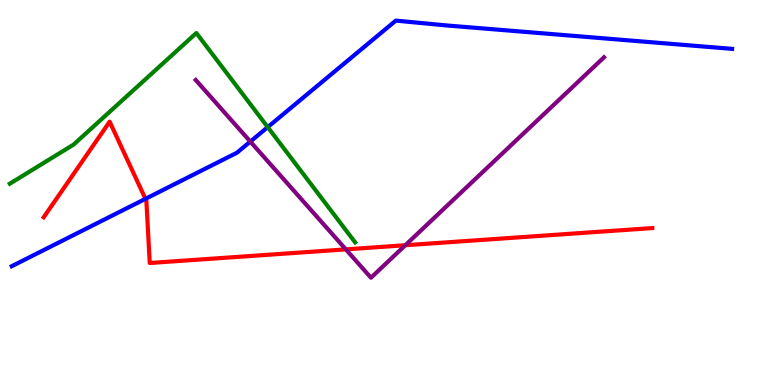[{'lines': ['blue', 'red'], 'intersections': [{'x': 1.88, 'y': 4.84}]}, {'lines': ['green', 'red'], 'intersections': []}, {'lines': ['purple', 'red'], 'intersections': [{'x': 4.46, 'y': 3.52}, {'x': 5.23, 'y': 3.63}]}, {'lines': ['blue', 'green'], 'intersections': [{'x': 3.45, 'y': 6.7}]}, {'lines': ['blue', 'purple'], 'intersections': [{'x': 3.23, 'y': 6.32}]}, {'lines': ['green', 'purple'], 'intersections': []}]